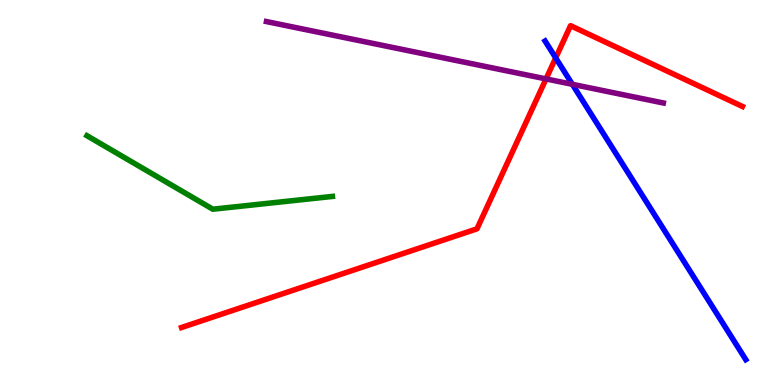[{'lines': ['blue', 'red'], 'intersections': [{'x': 7.17, 'y': 8.5}]}, {'lines': ['green', 'red'], 'intersections': []}, {'lines': ['purple', 'red'], 'intersections': [{'x': 7.05, 'y': 7.95}]}, {'lines': ['blue', 'green'], 'intersections': []}, {'lines': ['blue', 'purple'], 'intersections': [{'x': 7.39, 'y': 7.81}]}, {'lines': ['green', 'purple'], 'intersections': []}]